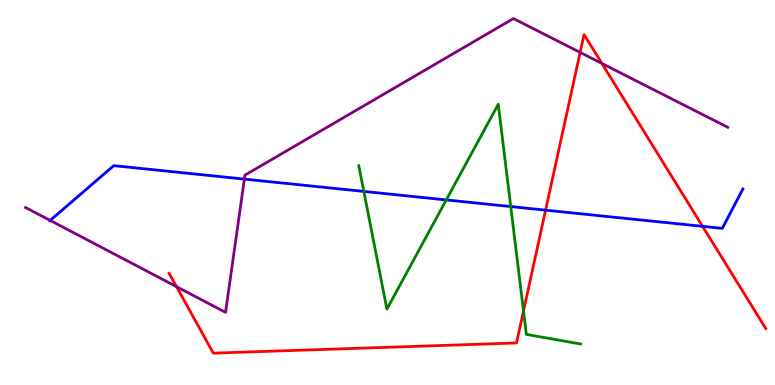[{'lines': ['blue', 'red'], 'intersections': [{'x': 7.04, 'y': 4.54}, {'x': 9.07, 'y': 4.12}]}, {'lines': ['green', 'red'], 'intersections': [{'x': 6.75, 'y': 1.92}]}, {'lines': ['purple', 'red'], 'intersections': [{'x': 2.28, 'y': 2.55}, {'x': 7.49, 'y': 8.64}, {'x': 7.77, 'y': 8.35}]}, {'lines': ['blue', 'green'], 'intersections': [{'x': 4.69, 'y': 5.03}, {'x': 5.76, 'y': 4.81}, {'x': 6.59, 'y': 4.63}]}, {'lines': ['blue', 'purple'], 'intersections': [{'x': 0.647, 'y': 4.28}, {'x': 3.15, 'y': 5.35}]}, {'lines': ['green', 'purple'], 'intersections': []}]